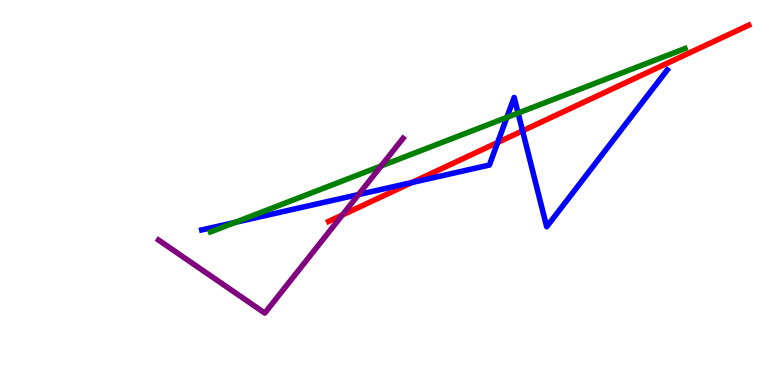[{'lines': ['blue', 'red'], 'intersections': [{'x': 5.31, 'y': 5.26}, {'x': 6.42, 'y': 6.3}, {'x': 6.74, 'y': 6.6}]}, {'lines': ['green', 'red'], 'intersections': []}, {'lines': ['purple', 'red'], 'intersections': [{'x': 4.42, 'y': 4.42}]}, {'lines': ['blue', 'green'], 'intersections': [{'x': 3.03, 'y': 4.22}, {'x': 6.54, 'y': 6.95}, {'x': 6.69, 'y': 7.06}]}, {'lines': ['blue', 'purple'], 'intersections': [{'x': 4.63, 'y': 4.95}]}, {'lines': ['green', 'purple'], 'intersections': [{'x': 4.92, 'y': 5.69}]}]